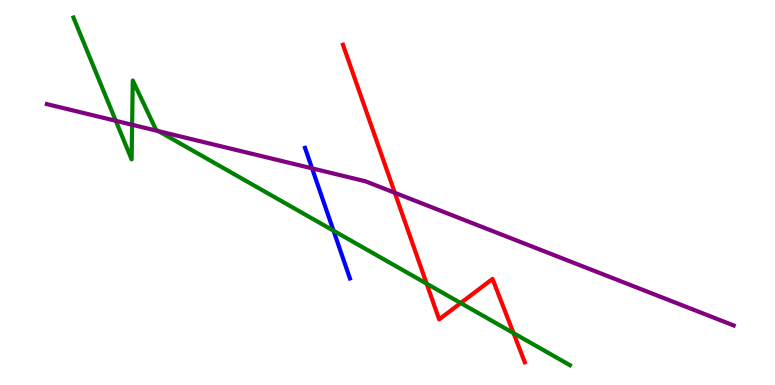[{'lines': ['blue', 'red'], 'intersections': []}, {'lines': ['green', 'red'], 'intersections': [{'x': 5.5, 'y': 2.63}, {'x': 5.94, 'y': 2.13}, {'x': 6.63, 'y': 1.35}]}, {'lines': ['purple', 'red'], 'intersections': [{'x': 5.09, 'y': 4.99}]}, {'lines': ['blue', 'green'], 'intersections': [{'x': 4.3, 'y': 4.01}]}, {'lines': ['blue', 'purple'], 'intersections': [{'x': 4.03, 'y': 5.63}]}, {'lines': ['green', 'purple'], 'intersections': [{'x': 1.49, 'y': 6.86}, {'x': 1.7, 'y': 6.76}, {'x': 2.05, 'y': 6.59}]}]